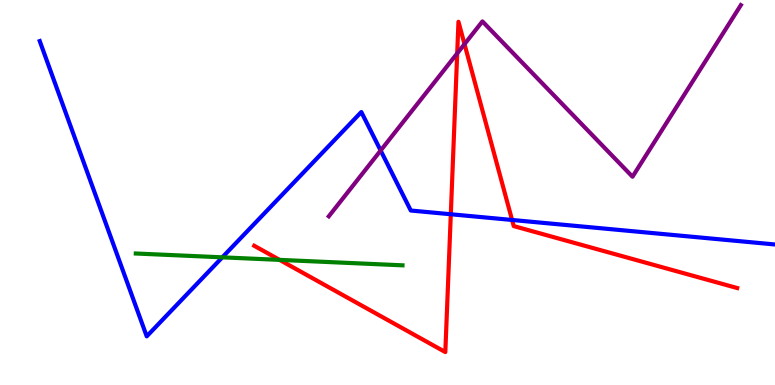[{'lines': ['blue', 'red'], 'intersections': [{'x': 5.82, 'y': 4.43}, {'x': 6.61, 'y': 4.29}]}, {'lines': ['green', 'red'], 'intersections': [{'x': 3.61, 'y': 3.25}]}, {'lines': ['purple', 'red'], 'intersections': [{'x': 5.9, 'y': 8.61}, {'x': 5.99, 'y': 8.85}]}, {'lines': ['blue', 'green'], 'intersections': [{'x': 2.87, 'y': 3.32}]}, {'lines': ['blue', 'purple'], 'intersections': [{'x': 4.91, 'y': 6.09}]}, {'lines': ['green', 'purple'], 'intersections': []}]